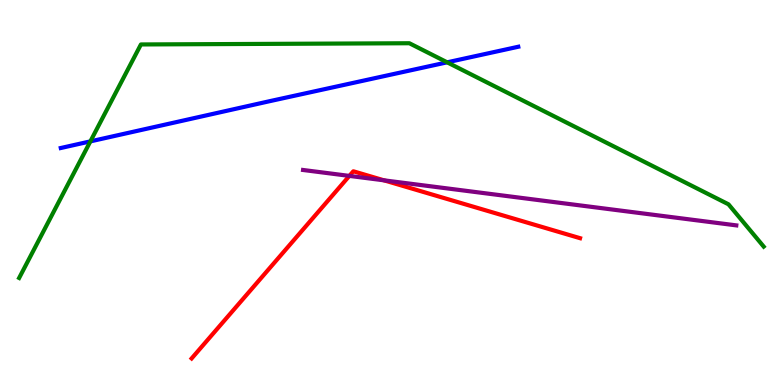[{'lines': ['blue', 'red'], 'intersections': []}, {'lines': ['green', 'red'], 'intersections': []}, {'lines': ['purple', 'red'], 'intersections': [{'x': 4.51, 'y': 5.43}, {'x': 4.96, 'y': 5.32}]}, {'lines': ['blue', 'green'], 'intersections': [{'x': 1.17, 'y': 6.33}, {'x': 5.77, 'y': 8.38}]}, {'lines': ['blue', 'purple'], 'intersections': []}, {'lines': ['green', 'purple'], 'intersections': []}]